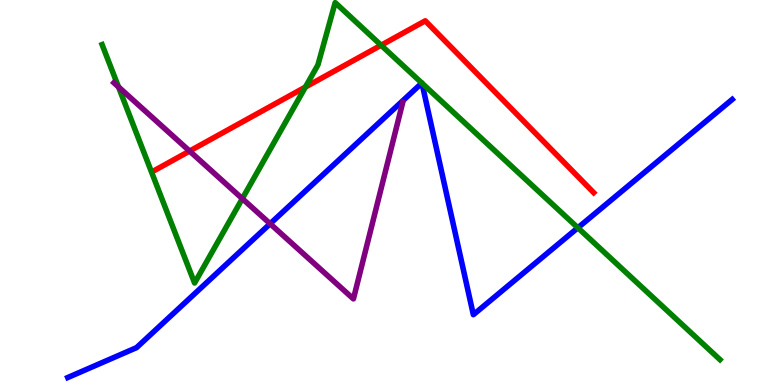[{'lines': ['blue', 'red'], 'intersections': []}, {'lines': ['green', 'red'], 'intersections': [{'x': 3.94, 'y': 7.74}, {'x': 4.92, 'y': 8.83}]}, {'lines': ['purple', 'red'], 'intersections': [{'x': 2.45, 'y': 6.08}]}, {'lines': ['blue', 'green'], 'intersections': [{'x': 5.44, 'y': 7.84}, {'x': 5.44, 'y': 7.84}, {'x': 7.46, 'y': 4.08}]}, {'lines': ['blue', 'purple'], 'intersections': [{'x': 3.49, 'y': 4.19}]}, {'lines': ['green', 'purple'], 'intersections': [{'x': 1.53, 'y': 7.74}, {'x': 3.13, 'y': 4.84}]}]